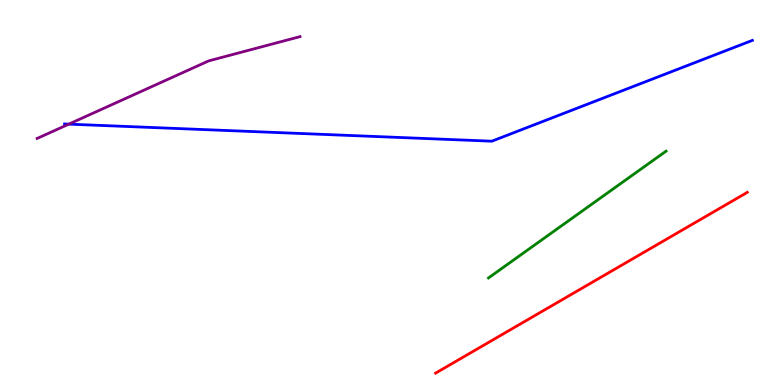[{'lines': ['blue', 'red'], 'intersections': []}, {'lines': ['green', 'red'], 'intersections': []}, {'lines': ['purple', 'red'], 'intersections': []}, {'lines': ['blue', 'green'], 'intersections': []}, {'lines': ['blue', 'purple'], 'intersections': [{'x': 0.888, 'y': 6.78}]}, {'lines': ['green', 'purple'], 'intersections': []}]